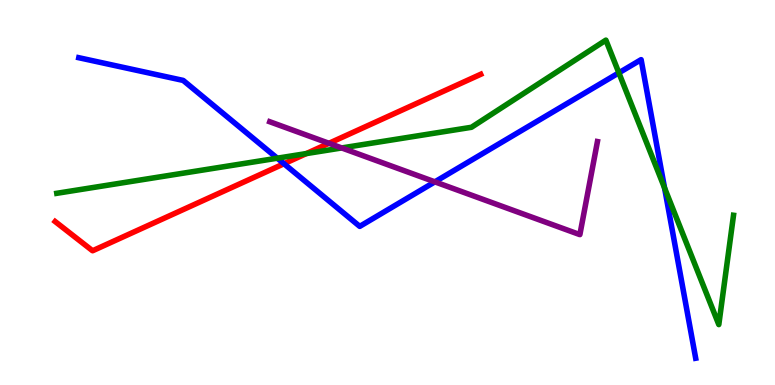[{'lines': ['blue', 'red'], 'intersections': [{'x': 3.66, 'y': 5.75}]}, {'lines': ['green', 'red'], 'intersections': [{'x': 3.95, 'y': 6.01}]}, {'lines': ['purple', 'red'], 'intersections': [{'x': 4.24, 'y': 6.28}]}, {'lines': ['blue', 'green'], 'intersections': [{'x': 3.58, 'y': 5.89}, {'x': 7.99, 'y': 8.11}, {'x': 8.57, 'y': 5.12}]}, {'lines': ['blue', 'purple'], 'intersections': [{'x': 5.61, 'y': 5.28}]}, {'lines': ['green', 'purple'], 'intersections': [{'x': 4.41, 'y': 6.16}]}]